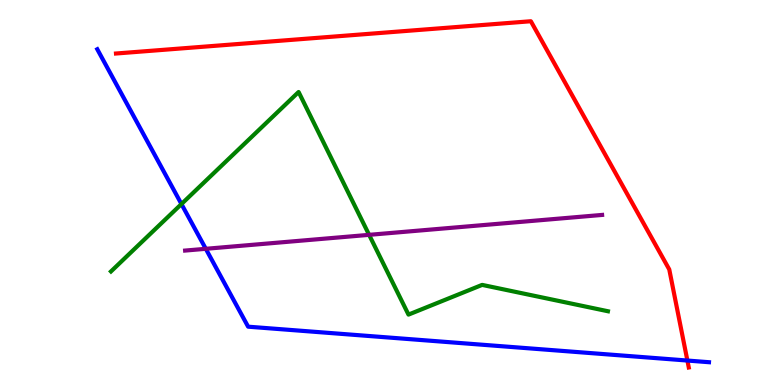[{'lines': ['blue', 'red'], 'intersections': [{'x': 8.87, 'y': 0.635}]}, {'lines': ['green', 'red'], 'intersections': []}, {'lines': ['purple', 'red'], 'intersections': []}, {'lines': ['blue', 'green'], 'intersections': [{'x': 2.34, 'y': 4.7}]}, {'lines': ['blue', 'purple'], 'intersections': [{'x': 2.66, 'y': 3.54}]}, {'lines': ['green', 'purple'], 'intersections': [{'x': 4.76, 'y': 3.9}]}]